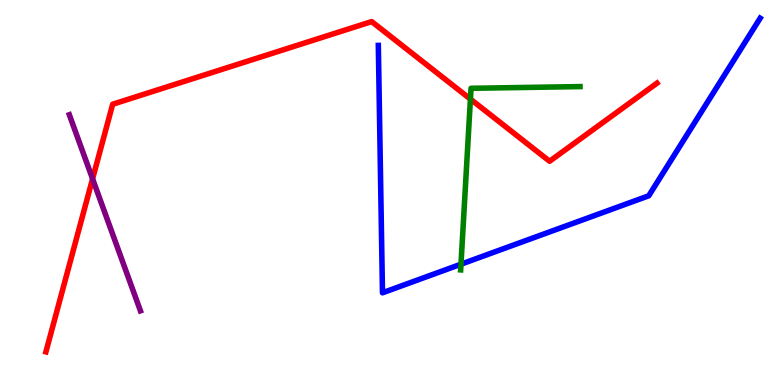[{'lines': ['blue', 'red'], 'intersections': []}, {'lines': ['green', 'red'], 'intersections': [{'x': 6.07, 'y': 7.43}]}, {'lines': ['purple', 'red'], 'intersections': [{'x': 1.19, 'y': 5.36}]}, {'lines': ['blue', 'green'], 'intersections': [{'x': 5.95, 'y': 3.14}]}, {'lines': ['blue', 'purple'], 'intersections': []}, {'lines': ['green', 'purple'], 'intersections': []}]